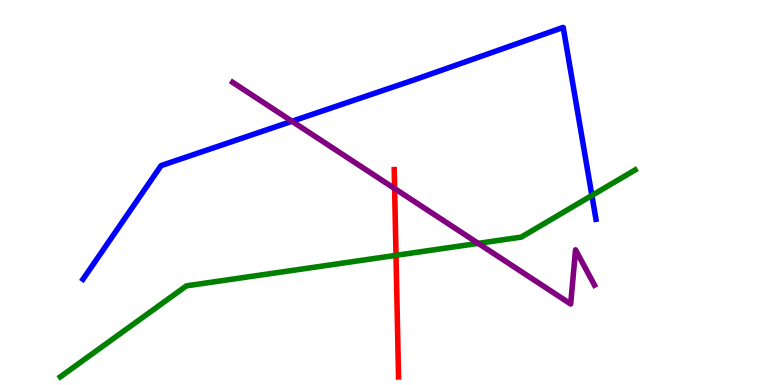[{'lines': ['blue', 'red'], 'intersections': []}, {'lines': ['green', 'red'], 'intersections': [{'x': 5.11, 'y': 3.37}]}, {'lines': ['purple', 'red'], 'intersections': [{'x': 5.09, 'y': 5.1}]}, {'lines': ['blue', 'green'], 'intersections': [{'x': 7.64, 'y': 4.92}]}, {'lines': ['blue', 'purple'], 'intersections': [{'x': 3.77, 'y': 6.85}]}, {'lines': ['green', 'purple'], 'intersections': [{'x': 6.17, 'y': 3.68}]}]